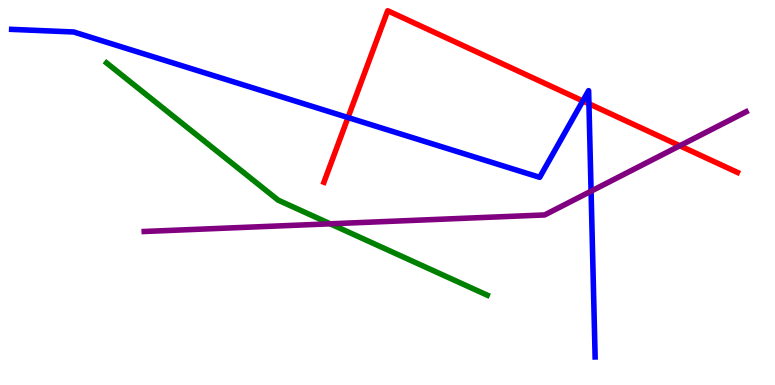[{'lines': ['blue', 'red'], 'intersections': [{'x': 4.49, 'y': 6.95}, {'x': 7.52, 'y': 7.38}, {'x': 7.6, 'y': 7.3}]}, {'lines': ['green', 'red'], 'intersections': []}, {'lines': ['purple', 'red'], 'intersections': [{'x': 8.77, 'y': 6.21}]}, {'lines': ['blue', 'green'], 'intersections': []}, {'lines': ['blue', 'purple'], 'intersections': [{'x': 7.63, 'y': 5.03}]}, {'lines': ['green', 'purple'], 'intersections': [{'x': 4.26, 'y': 4.19}]}]